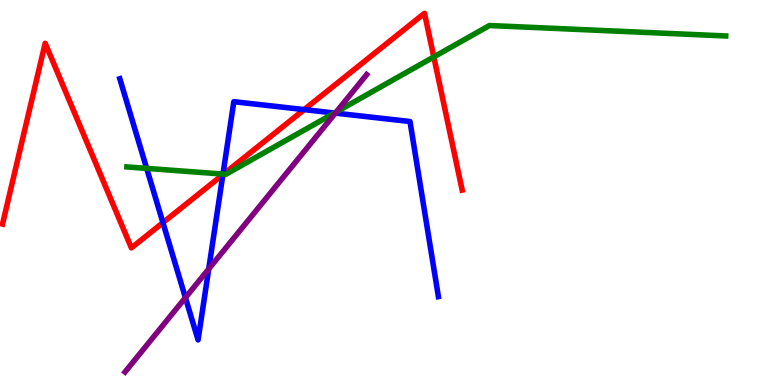[{'lines': ['blue', 'red'], 'intersections': [{'x': 2.1, 'y': 4.22}, {'x': 2.88, 'y': 5.46}, {'x': 3.92, 'y': 7.15}]}, {'lines': ['green', 'red'], 'intersections': [{'x': 2.88, 'y': 5.48}, {'x': 5.6, 'y': 8.52}]}, {'lines': ['purple', 'red'], 'intersections': []}, {'lines': ['blue', 'green'], 'intersections': [{'x': 1.89, 'y': 5.63}, {'x': 2.88, 'y': 5.48}, {'x': 4.32, 'y': 7.06}]}, {'lines': ['blue', 'purple'], 'intersections': [{'x': 2.39, 'y': 2.27}, {'x': 2.69, 'y': 3.01}, {'x': 4.33, 'y': 7.06}]}, {'lines': ['green', 'purple'], 'intersections': [{'x': 4.34, 'y': 7.09}]}]